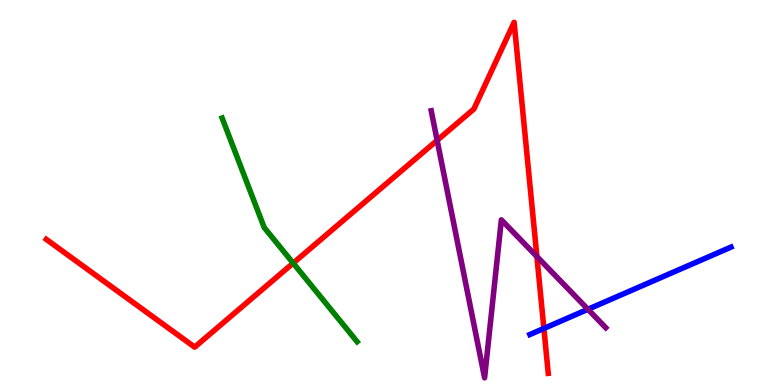[{'lines': ['blue', 'red'], 'intersections': [{'x': 7.02, 'y': 1.47}]}, {'lines': ['green', 'red'], 'intersections': [{'x': 3.78, 'y': 3.17}]}, {'lines': ['purple', 'red'], 'intersections': [{'x': 5.64, 'y': 6.35}, {'x': 6.93, 'y': 3.34}]}, {'lines': ['blue', 'green'], 'intersections': []}, {'lines': ['blue', 'purple'], 'intersections': [{'x': 7.59, 'y': 1.97}]}, {'lines': ['green', 'purple'], 'intersections': []}]